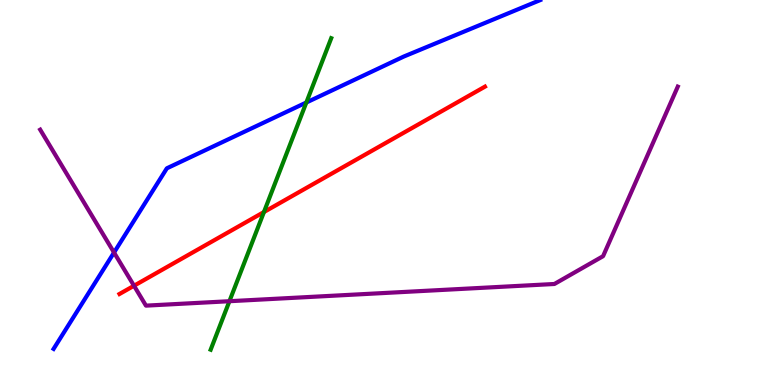[{'lines': ['blue', 'red'], 'intersections': []}, {'lines': ['green', 'red'], 'intersections': [{'x': 3.41, 'y': 4.49}]}, {'lines': ['purple', 'red'], 'intersections': [{'x': 1.73, 'y': 2.58}]}, {'lines': ['blue', 'green'], 'intersections': [{'x': 3.95, 'y': 7.34}]}, {'lines': ['blue', 'purple'], 'intersections': [{'x': 1.47, 'y': 3.44}]}, {'lines': ['green', 'purple'], 'intersections': [{'x': 2.96, 'y': 2.18}]}]